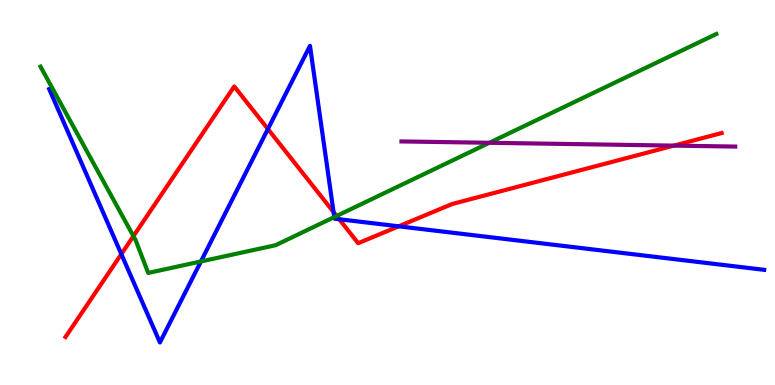[{'lines': ['blue', 'red'], 'intersections': [{'x': 1.57, 'y': 3.4}, {'x': 3.46, 'y': 6.65}, {'x': 4.3, 'y': 4.49}, {'x': 4.38, 'y': 4.31}, {'x': 5.14, 'y': 4.12}]}, {'lines': ['green', 'red'], 'intersections': [{'x': 1.72, 'y': 3.87}, {'x': 4.34, 'y': 4.39}]}, {'lines': ['purple', 'red'], 'intersections': [{'x': 8.69, 'y': 6.22}]}, {'lines': ['blue', 'green'], 'intersections': [{'x': 2.59, 'y': 3.21}, {'x': 4.31, 'y': 4.36}]}, {'lines': ['blue', 'purple'], 'intersections': []}, {'lines': ['green', 'purple'], 'intersections': [{'x': 6.31, 'y': 6.29}]}]